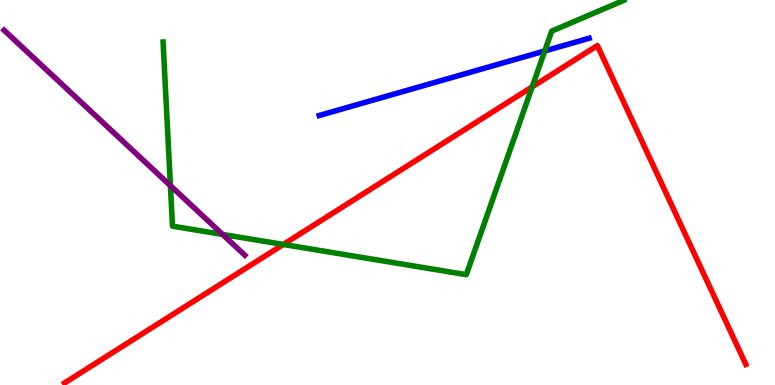[{'lines': ['blue', 'red'], 'intersections': []}, {'lines': ['green', 'red'], 'intersections': [{'x': 3.66, 'y': 3.65}, {'x': 6.87, 'y': 7.74}]}, {'lines': ['purple', 'red'], 'intersections': []}, {'lines': ['blue', 'green'], 'intersections': [{'x': 7.03, 'y': 8.68}]}, {'lines': ['blue', 'purple'], 'intersections': []}, {'lines': ['green', 'purple'], 'intersections': [{'x': 2.2, 'y': 5.18}, {'x': 2.87, 'y': 3.91}]}]